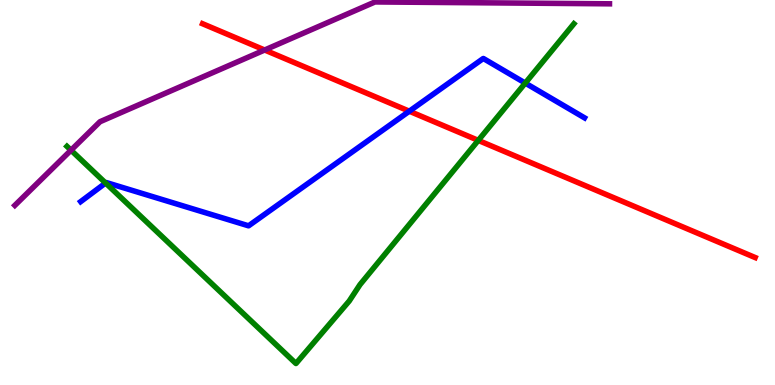[{'lines': ['blue', 'red'], 'intersections': [{'x': 5.28, 'y': 7.11}]}, {'lines': ['green', 'red'], 'intersections': [{'x': 6.17, 'y': 6.35}]}, {'lines': ['purple', 'red'], 'intersections': [{'x': 3.41, 'y': 8.7}]}, {'lines': ['blue', 'green'], 'intersections': [{'x': 1.36, 'y': 5.25}, {'x': 6.78, 'y': 7.84}]}, {'lines': ['blue', 'purple'], 'intersections': []}, {'lines': ['green', 'purple'], 'intersections': [{'x': 0.916, 'y': 6.1}]}]